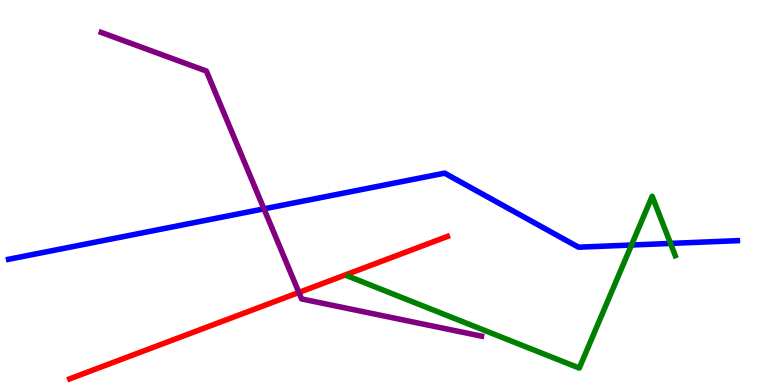[{'lines': ['blue', 'red'], 'intersections': []}, {'lines': ['green', 'red'], 'intersections': []}, {'lines': ['purple', 'red'], 'intersections': [{'x': 3.86, 'y': 2.4}]}, {'lines': ['blue', 'green'], 'intersections': [{'x': 8.15, 'y': 3.64}, {'x': 8.65, 'y': 3.68}]}, {'lines': ['blue', 'purple'], 'intersections': [{'x': 3.41, 'y': 4.58}]}, {'lines': ['green', 'purple'], 'intersections': []}]